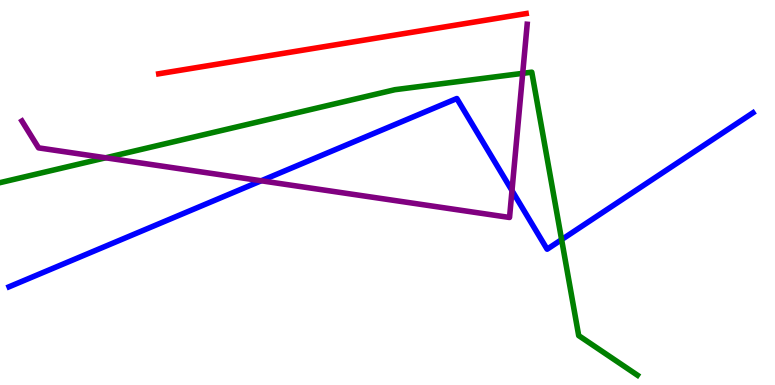[{'lines': ['blue', 'red'], 'intersections': []}, {'lines': ['green', 'red'], 'intersections': []}, {'lines': ['purple', 'red'], 'intersections': []}, {'lines': ['blue', 'green'], 'intersections': [{'x': 7.25, 'y': 3.78}]}, {'lines': ['blue', 'purple'], 'intersections': [{'x': 3.37, 'y': 5.3}, {'x': 6.61, 'y': 5.05}]}, {'lines': ['green', 'purple'], 'intersections': [{'x': 1.36, 'y': 5.9}, {'x': 6.74, 'y': 8.1}]}]